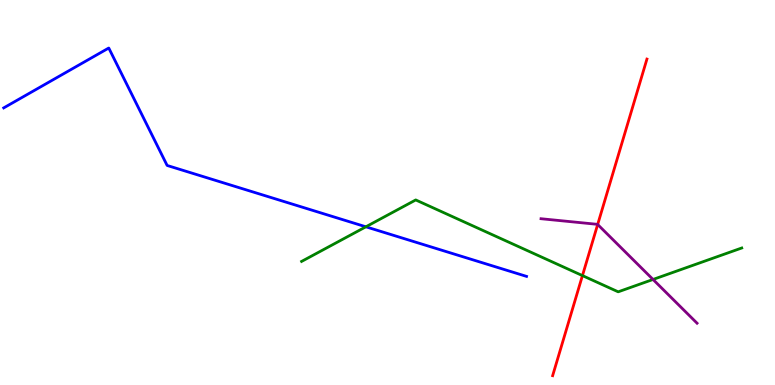[{'lines': ['blue', 'red'], 'intersections': []}, {'lines': ['green', 'red'], 'intersections': [{'x': 7.52, 'y': 2.84}]}, {'lines': ['purple', 'red'], 'intersections': [{'x': 7.71, 'y': 4.17}]}, {'lines': ['blue', 'green'], 'intersections': [{'x': 4.72, 'y': 4.11}]}, {'lines': ['blue', 'purple'], 'intersections': []}, {'lines': ['green', 'purple'], 'intersections': [{'x': 8.43, 'y': 2.74}]}]